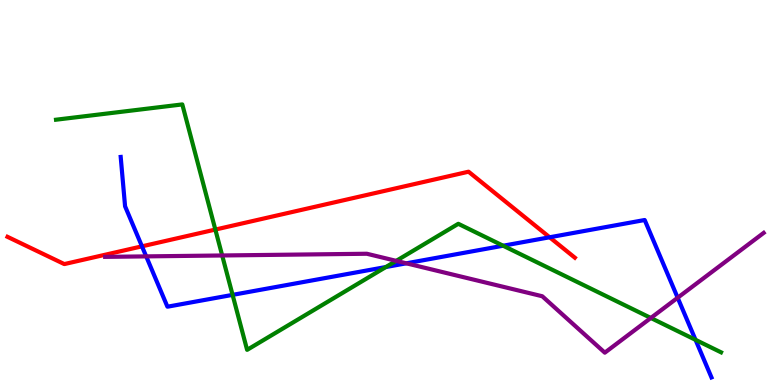[{'lines': ['blue', 'red'], 'intersections': [{'x': 1.83, 'y': 3.6}, {'x': 7.09, 'y': 3.84}]}, {'lines': ['green', 'red'], 'intersections': [{'x': 2.78, 'y': 4.04}]}, {'lines': ['purple', 'red'], 'intersections': []}, {'lines': ['blue', 'green'], 'intersections': [{'x': 3.0, 'y': 2.34}, {'x': 4.98, 'y': 3.06}, {'x': 6.49, 'y': 3.62}, {'x': 8.97, 'y': 1.17}]}, {'lines': ['blue', 'purple'], 'intersections': [{'x': 1.89, 'y': 3.34}, {'x': 5.24, 'y': 3.16}, {'x': 8.74, 'y': 2.27}]}, {'lines': ['green', 'purple'], 'intersections': [{'x': 2.87, 'y': 3.36}, {'x': 5.11, 'y': 3.22}, {'x': 8.4, 'y': 1.74}]}]